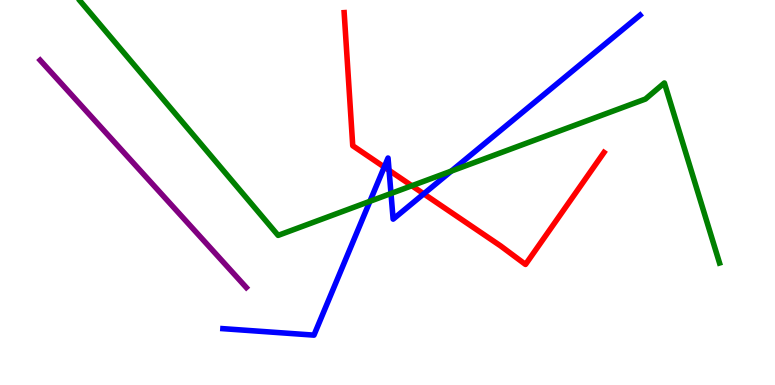[{'lines': ['blue', 'red'], 'intersections': [{'x': 4.96, 'y': 5.66}, {'x': 5.02, 'y': 5.58}, {'x': 5.47, 'y': 4.97}]}, {'lines': ['green', 'red'], 'intersections': [{'x': 5.31, 'y': 5.18}]}, {'lines': ['purple', 'red'], 'intersections': []}, {'lines': ['blue', 'green'], 'intersections': [{'x': 4.77, 'y': 4.77}, {'x': 5.05, 'y': 4.97}, {'x': 5.82, 'y': 5.56}]}, {'lines': ['blue', 'purple'], 'intersections': []}, {'lines': ['green', 'purple'], 'intersections': []}]